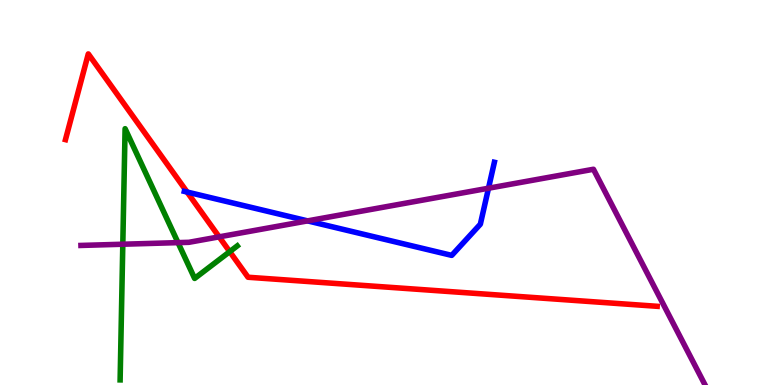[{'lines': ['blue', 'red'], 'intersections': [{'x': 2.41, 'y': 5.01}]}, {'lines': ['green', 'red'], 'intersections': [{'x': 2.96, 'y': 3.46}]}, {'lines': ['purple', 'red'], 'intersections': [{'x': 2.83, 'y': 3.85}]}, {'lines': ['blue', 'green'], 'intersections': []}, {'lines': ['blue', 'purple'], 'intersections': [{'x': 3.97, 'y': 4.26}, {'x': 6.3, 'y': 5.11}]}, {'lines': ['green', 'purple'], 'intersections': [{'x': 1.58, 'y': 3.66}, {'x': 2.3, 'y': 3.7}]}]